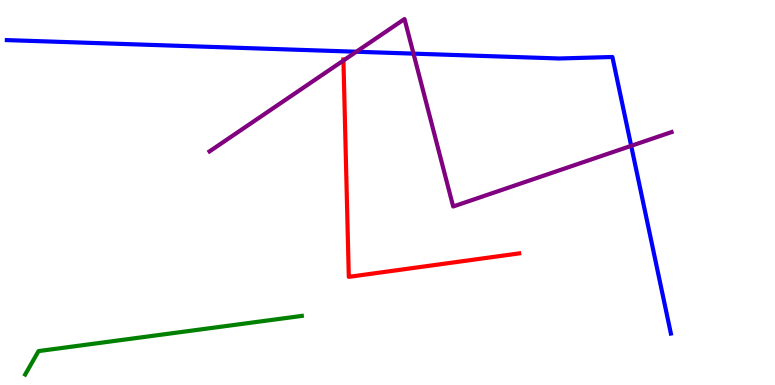[{'lines': ['blue', 'red'], 'intersections': []}, {'lines': ['green', 'red'], 'intersections': []}, {'lines': ['purple', 'red'], 'intersections': [{'x': 4.43, 'y': 8.43}]}, {'lines': ['blue', 'green'], 'intersections': []}, {'lines': ['blue', 'purple'], 'intersections': [{'x': 4.6, 'y': 8.66}, {'x': 5.34, 'y': 8.61}, {'x': 8.14, 'y': 6.21}]}, {'lines': ['green', 'purple'], 'intersections': []}]